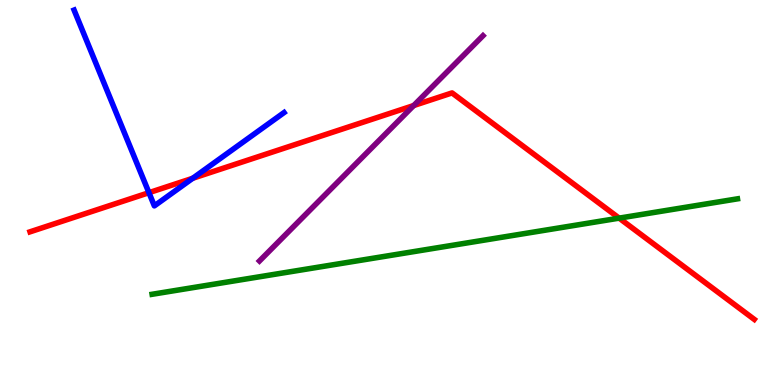[{'lines': ['blue', 'red'], 'intersections': [{'x': 1.92, 'y': 5.0}, {'x': 2.49, 'y': 5.37}]}, {'lines': ['green', 'red'], 'intersections': [{'x': 7.99, 'y': 4.33}]}, {'lines': ['purple', 'red'], 'intersections': [{'x': 5.34, 'y': 7.26}]}, {'lines': ['blue', 'green'], 'intersections': []}, {'lines': ['blue', 'purple'], 'intersections': []}, {'lines': ['green', 'purple'], 'intersections': []}]